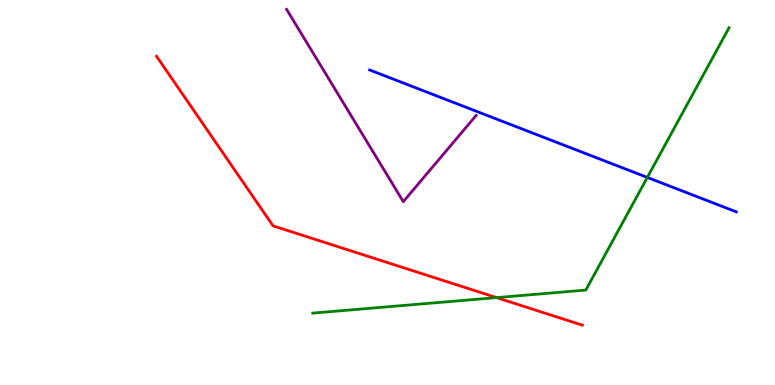[{'lines': ['blue', 'red'], 'intersections': []}, {'lines': ['green', 'red'], 'intersections': [{'x': 6.41, 'y': 2.27}]}, {'lines': ['purple', 'red'], 'intersections': []}, {'lines': ['blue', 'green'], 'intersections': [{'x': 8.35, 'y': 5.39}]}, {'lines': ['blue', 'purple'], 'intersections': []}, {'lines': ['green', 'purple'], 'intersections': []}]